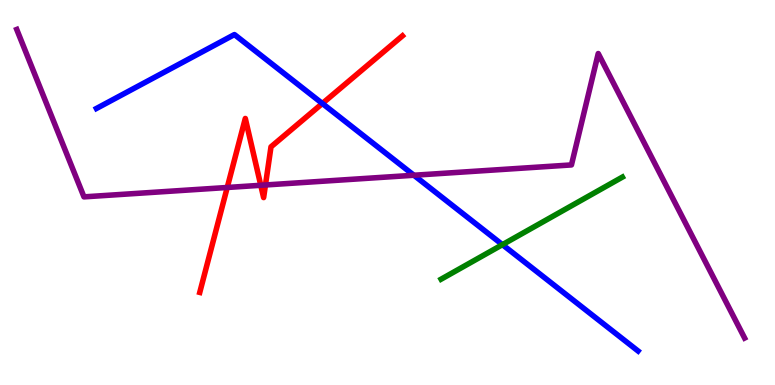[{'lines': ['blue', 'red'], 'intersections': [{'x': 4.16, 'y': 7.31}]}, {'lines': ['green', 'red'], 'intersections': []}, {'lines': ['purple', 'red'], 'intersections': [{'x': 2.93, 'y': 5.13}, {'x': 3.36, 'y': 5.19}, {'x': 3.43, 'y': 5.2}]}, {'lines': ['blue', 'green'], 'intersections': [{'x': 6.48, 'y': 3.65}]}, {'lines': ['blue', 'purple'], 'intersections': [{'x': 5.34, 'y': 5.45}]}, {'lines': ['green', 'purple'], 'intersections': []}]